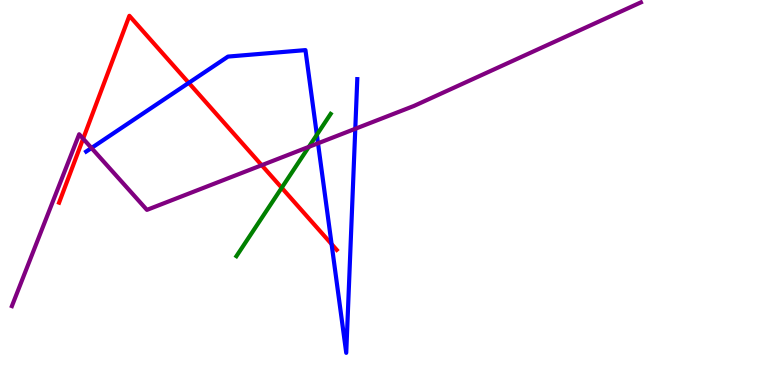[{'lines': ['blue', 'red'], 'intersections': [{'x': 2.44, 'y': 7.85}, {'x': 4.28, 'y': 3.66}]}, {'lines': ['green', 'red'], 'intersections': [{'x': 3.64, 'y': 5.12}]}, {'lines': ['purple', 'red'], 'intersections': [{'x': 1.07, 'y': 6.4}, {'x': 3.38, 'y': 5.71}]}, {'lines': ['blue', 'green'], 'intersections': [{'x': 4.09, 'y': 6.5}]}, {'lines': ['blue', 'purple'], 'intersections': [{'x': 1.18, 'y': 6.16}, {'x': 4.1, 'y': 6.28}, {'x': 4.58, 'y': 6.66}]}, {'lines': ['green', 'purple'], 'intersections': [{'x': 3.98, 'y': 6.19}]}]